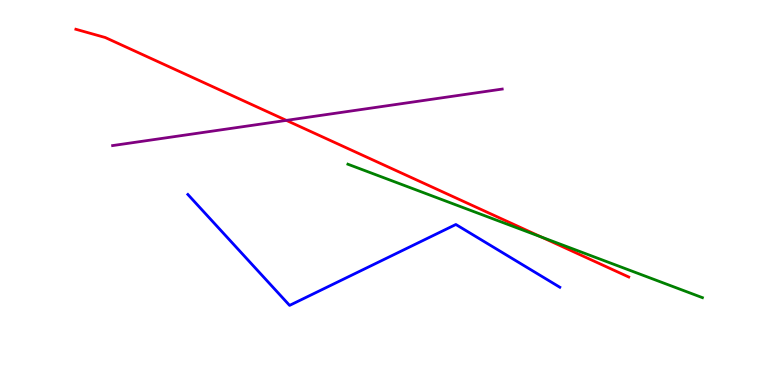[{'lines': ['blue', 'red'], 'intersections': []}, {'lines': ['green', 'red'], 'intersections': [{'x': 6.99, 'y': 3.84}]}, {'lines': ['purple', 'red'], 'intersections': [{'x': 3.7, 'y': 6.87}]}, {'lines': ['blue', 'green'], 'intersections': []}, {'lines': ['blue', 'purple'], 'intersections': []}, {'lines': ['green', 'purple'], 'intersections': []}]